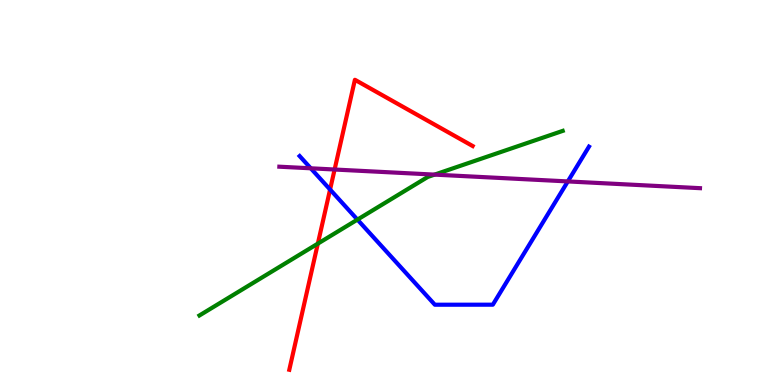[{'lines': ['blue', 'red'], 'intersections': [{'x': 4.26, 'y': 5.08}]}, {'lines': ['green', 'red'], 'intersections': [{'x': 4.1, 'y': 3.67}]}, {'lines': ['purple', 'red'], 'intersections': [{'x': 4.32, 'y': 5.6}]}, {'lines': ['blue', 'green'], 'intersections': [{'x': 4.61, 'y': 4.3}]}, {'lines': ['blue', 'purple'], 'intersections': [{'x': 4.01, 'y': 5.63}, {'x': 7.33, 'y': 5.29}]}, {'lines': ['green', 'purple'], 'intersections': [{'x': 5.61, 'y': 5.46}]}]